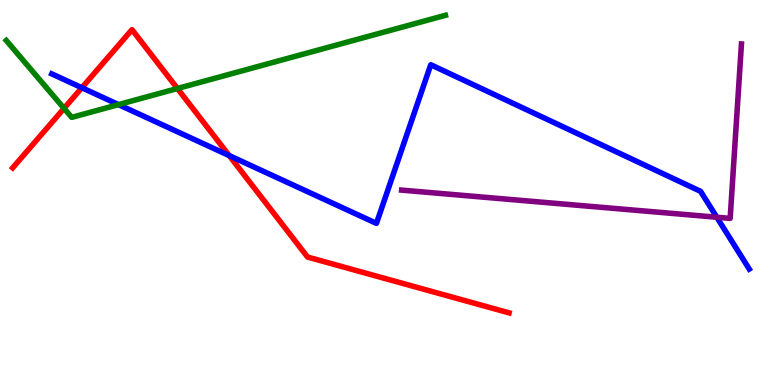[{'lines': ['blue', 'red'], 'intersections': [{'x': 1.06, 'y': 7.72}, {'x': 2.96, 'y': 5.96}]}, {'lines': ['green', 'red'], 'intersections': [{'x': 0.826, 'y': 7.19}, {'x': 2.29, 'y': 7.7}]}, {'lines': ['purple', 'red'], 'intersections': []}, {'lines': ['blue', 'green'], 'intersections': [{'x': 1.53, 'y': 7.28}]}, {'lines': ['blue', 'purple'], 'intersections': [{'x': 9.25, 'y': 4.36}]}, {'lines': ['green', 'purple'], 'intersections': []}]